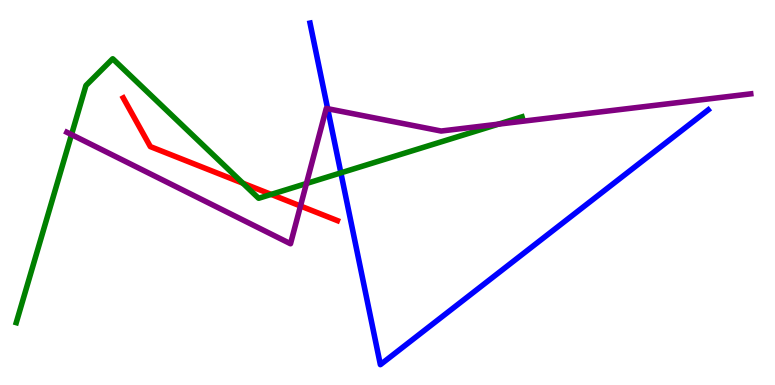[{'lines': ['blue', 'red'], 'intersections': []}, {'lines': ['green', 'red'], 'intersections': [{'x': 3.13, 'y': 5.24}, {'x': 3.5, 'y': 4.95}]}, {'lines': ['purple', 'red'], 'intersections': [{'x': 3.88, 'y': 4.65}]}, {'lines': ['blue', 'green'], 'intersections': [{'x': 4.4, 'y': 5.51}]}, {'lines': ['blue', 'purple'], 'intersections': [{'x': 4.23, 'y': 7.18}]}, {'lines': ['green', 'purple'], 'intersections': [{'x': 0.923, 'y': 6.5}, {'x': 3.95, 'y': 5.23}, {'x': 6.43, 'y': 6.78}]}]